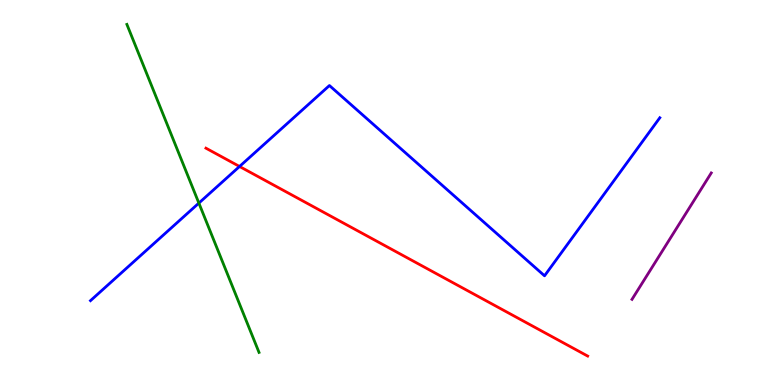[{'lines': ['blue', 'red'], 'intersections': [{'x': 3.09, 'y': 5.68}]}, {'lines': ['green', 'red'], 'intersections': []}, {'lines': ['purple', 'red'], 'intersections': []}, {'lines': ['blue', 'green'], 'intersections': [{'x': 2.57, 'y': 4.73}]}, {'lines': ['blue', 'purple'], 'intersections': []}, {'lines': ['green', 'purple'], 'intersections': []}]